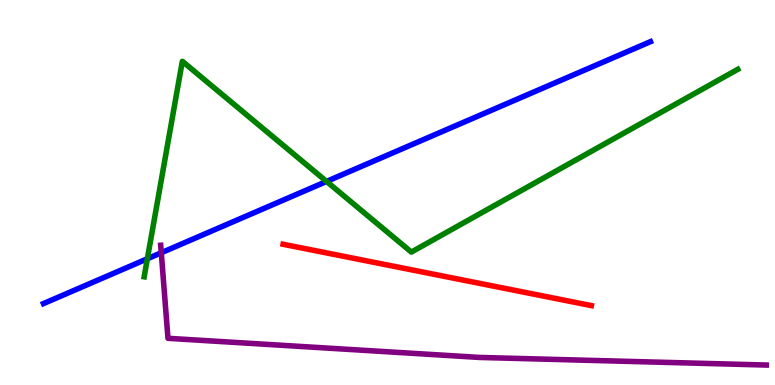[{'lines': ['blue', 'red'], 'intersections': []}, {'lines': ['green', 'red'], 'intersections': []}, {'lines': ['purple', 'red'], 'intersections': []}, {'lines': ['blue', 'green'], 'intersections': [{'x': 1.9, 'y': 3.28}, {'x': 4.21, 'y': 5.29}]}, {'lines': ['blue', 'purple'], 'intersections': [{'x': 2.08, 'y': 3.44}]}, {'lines': ['green', 'purple'], 'intersections': []}]